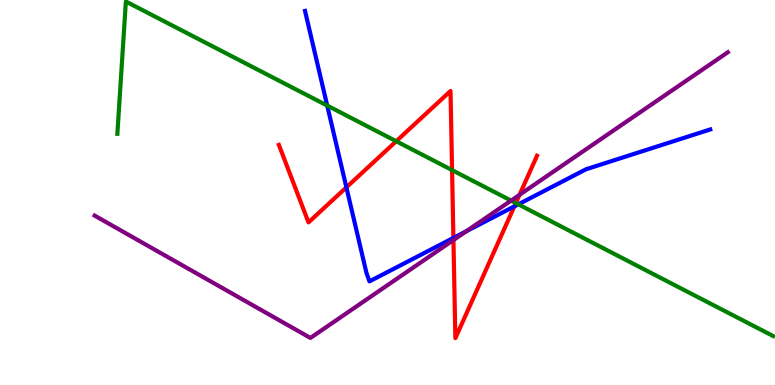[{'lines': ['blue', 'red'], 'intersections': [{'x': 4.47, 'y': 5.13}, {'x': 5.85, 'y': 3.82}, {'x': 6.64, 'y': 4.64}]}, {'lines': ['green', 'red'], 'intersections': [{'x': 5.11, 'y': 6.33}, {'x': 5.83, 'y': 5.58}, {'x': 6.66, 'y': 4.73}]}, {'lines': ['purple', 'red'], 'intersections': [{'x': 5.85, 'y': 3.76}, {'x': 6.7, 'y': 4.94}]}, {'lines': ['blue', 'green'], 'intersections': [{'x': 4.22, 'y': 7.26}, {'x': 6.69, 'y': 4.69}]}, {'lines': ['blue', 'purple'], 'intersections': [{'x': 6.02, 'y': 3.99}]}, {'lines': ['green', 'purple'], 'intersections': [{'x': 6.59, 'y': 4.79}]}]